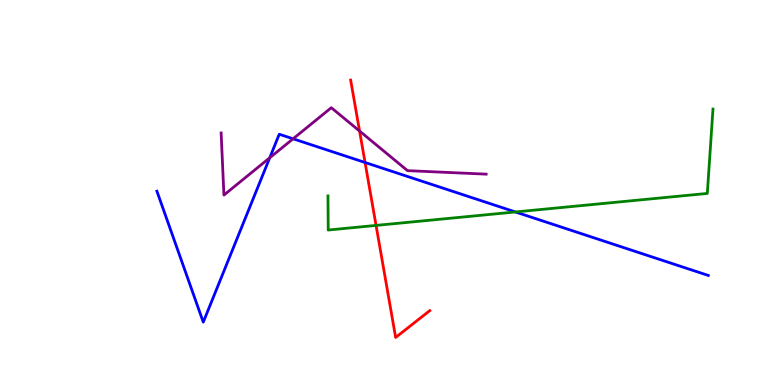[{'lines': ['blue', 'red'], 'intersections': [{'x': 4.71, 'y': 5.78}]}, {'lines': ['green', 'red'], 'intersections': [{'x': 4.85, 'y': 4.15}]}, {'lines': ['purple', 'red'], 'intersections': [{'x': 4.64, 'y': 6.6}]}, {'lines': ['blue', 'green'], 'intersections': [{'x': 6.65, 'y': 4.49}]}, {'lines': ['blue', 'purple'], 'intersections': [{'x': 3.48, 'y': 5.9}, {'x': 3.78, 'y': 6.39}]}, {'lines': ['green', 'purple'], 'intersections': []}]